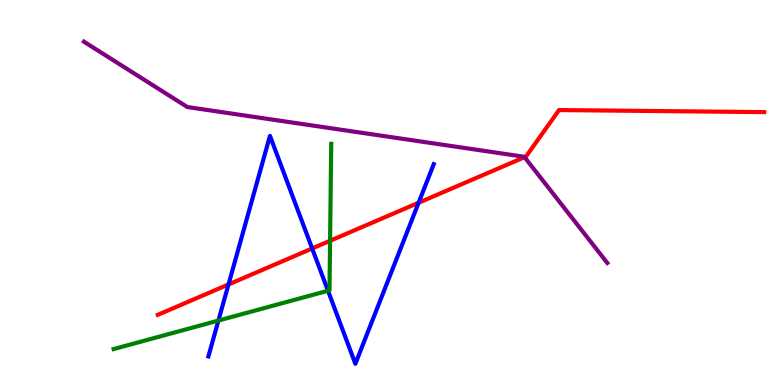[{'lines': ['blue', 'red'], 'intersections': [{'x': 2.95, 'y': 2.61}, {'x': 4.03, 'y': 3.55}, {'x': 5.4, 'y': 4.73}]}, {'lines': ['green', 'red'], 'intersections': [{'x': 4.26, 'y': 3.75}]}, {'lines': ['purple', 'red'], 'intersections': [{'x': 6.77, 'y': 5.92}]}, {'lines': ['blue', 'green'], 'intersections': [{'x': 2.82, 'y': 1.67}, {'x': 4.23, 'y': 2.45}]}, {'lines': ['blue', 'purple'], 'intersections': []}, {'lines': ['green', 'purple'], 'intersections': []}]